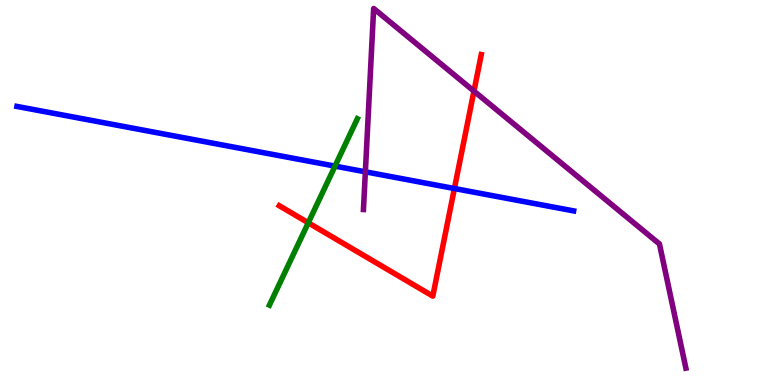[{'lines': ['blue', 'red'], 'intersections': [{'x': 5.86, 'y': 5.1}]}, {'lines': ['green', 'red'], 'intersections': [{'x': 3.98, 'y': 4.21}]}, {'lines': ['purple', 'red'], 'intersections': [{'x': 6.12, 'y': 7.63}]}, {'lines': ['blue', 'green'], 'intersections': [{'x': 4.32, 'y': 5.69}]}, {'lines': ['blue', 'purple'], 'intersections': [{'x': 4.71, 'y': 5.54}]}, {'lines': ['green', 'purple'], 'intersections': []}]